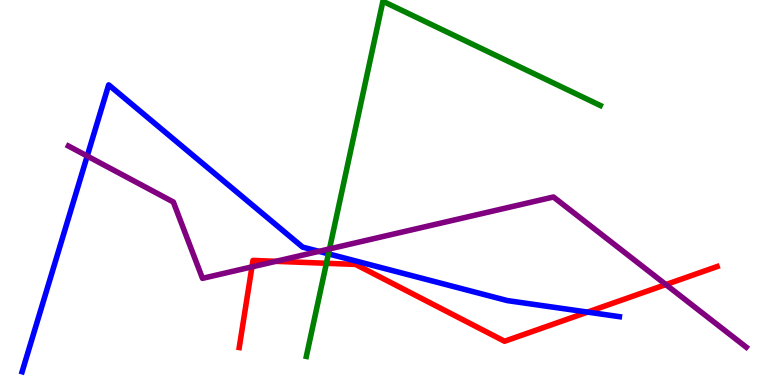[{'lines': ['blue', 'red'], 'intersections': [{'x': 7.58, 'y': 1.89}]}, {'lines': ['green', 'red'], 'intersections': [{'x': 4.21, 'y': 3.16}]}, {'lines': ['purple', 'red'], 'intersections': [{'x': 3.25, 'y': 3.07}, {'x': 3.56, 'y': 3.21}, {'x': 8.59, 'y': 2.61}]}, {'lines': ['blue', 'green'], 'intersections': [{'x': 4.24, 'y': 3.41}]}, {'lines': ['blue', 'purple'], 'intersections': [{'x': 1.13, 'y': 5.95}, {'x': 4.11, 'y': 3.47}]}, {'lines': ['green', 'purple'], 'intersections': [{'x': 4.25, 'y': 3.54}]}]